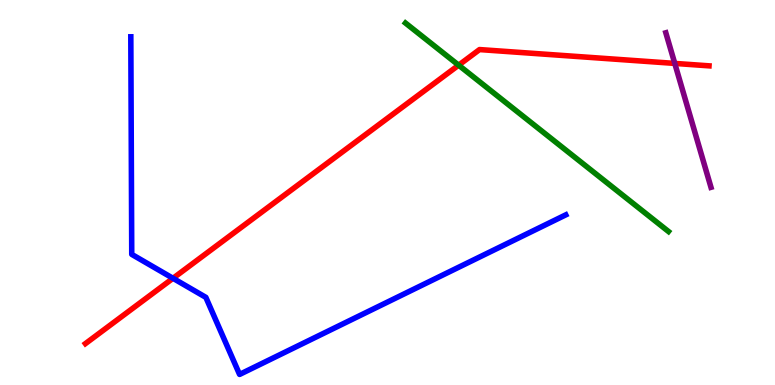[{'lines': ['blue', 'red'], 'intersections': [{'x': 2.23, 'y': 2.77}]}, {'lines': ['green', 'red'], 'intersections': [{'x': 5.92, 'y': 8.31}]}, {'lines': ['purple', 'red'], 'intersections': [{'x': 8.71, 'y': 8.35}]}, {'lines': ['blue', 'green'], 'intersections': []}, {'lines': ['blue', 'purple'], 'intersections': []}, {'lines': ['green', 'purple'], 'intersections': []}]